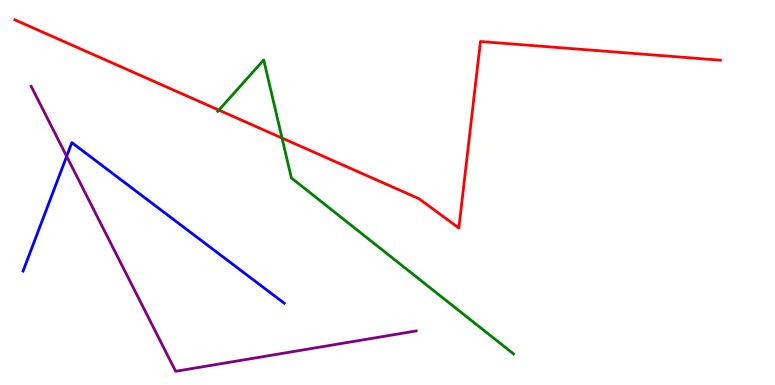[{'lines': ['blue', 'red'], 'intersections': []}, {'lines': ['green', 'red'], 'intersections': [{'x': 2.82, 'y': 7.14}, {'x': 3.64, 'y': 6.41}]}, {'lines': ['purple', 'red'], 'intersections': []}, {'lines': ['blue', 'green'], 'intersections': []}, {'lines': ['blue', 'purple'], 'intersections': [{'x': 0.86, 'y': 5.94}]}, {'lines': ['green', 'purple'], 'intersections': []}]